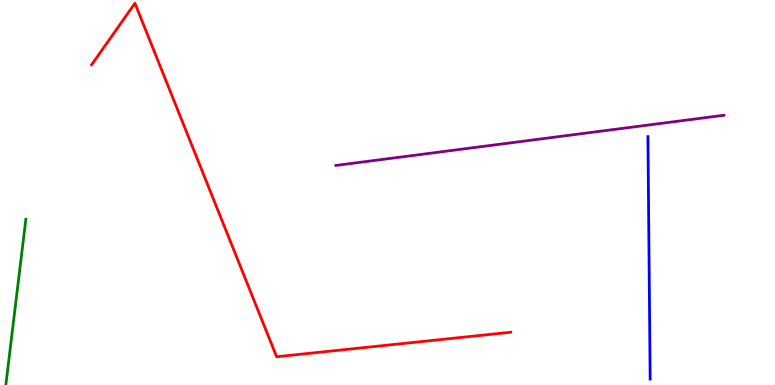[{'lines': ['blue', 'red'], 'intersections': []}, {'lines': ['green', 'red'], 'intersections': []}, {'lines': ['purple', 'red'], 'intersections': []}, {'lines': ['blue', 'green'], 'intersections': []}, {'lines': ['blue', 'purple'], 'intersections': []}, {'lines': ['green', 'purple'], 'intersections': []}]